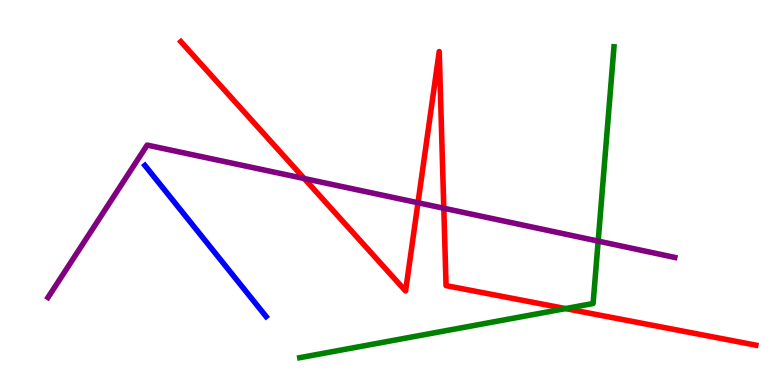[{'lines': ['blue', 'red'], 'intersections': []}, {'lines': ['green', 'red'], 'intersections': [{'x': 7.3, 'y': 1.98}]}, {'lines': ['purple', 'red'], 'intersections': [{'x': 3.93, 'y': 5.36}, {'x': 5.39, 'y': 4.73}, {'x': 5.73, 'y': 4.59}]}, {'lines': ['blue', 'green'], 'intersections': []}, {'lines': ['blue', 'purple'], 'intersections': []}, {'lines': ['green', 'purple'], 'intersections': [{'x': 7.72, 'y': 3.74}]}]